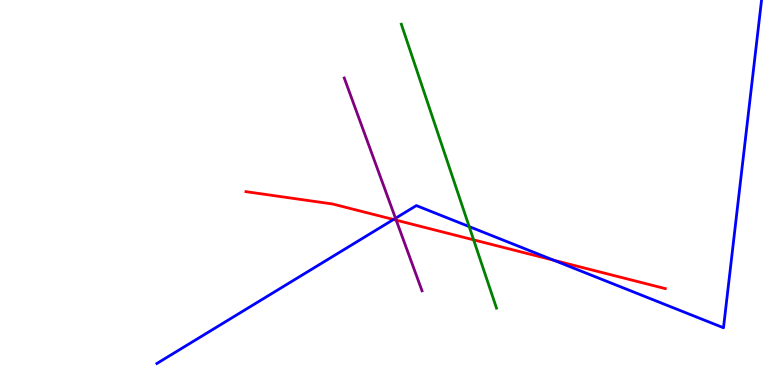[{'lines': ['blue', 'red'], 'intersections': [{'x': 5.08, 'y': 4.3}, {'x': 7.15, 'y': 3.24}]}, {'lines': ['green', 'red'], 'intersections': [{'x': 6.11, 'y': 3.77}]}, {'lines': ['purple', 'red'], 'intersections': [{'x': 5.11, 'y': 4.28}]}, {'lines': ['blue', 'green'], 'intersections': [{'x': 6.05, 'y': 4.11}]}, {'lines': ['blue', 'purple'], 'intersections': [{'x': 5.1, 'y': 4.33}]}, {'lines': ['green', 'purple'], 'intersections': []}]